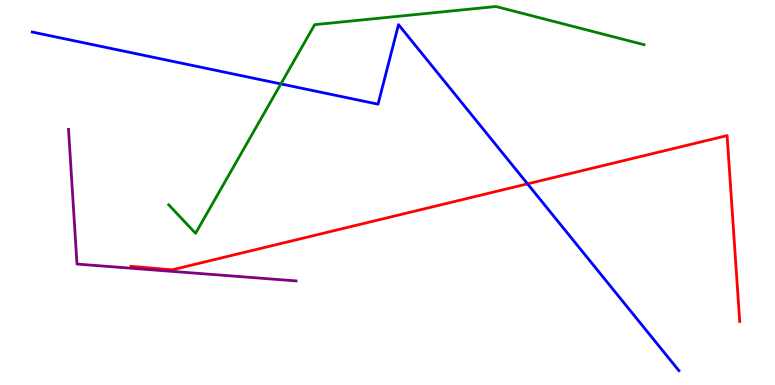[{'lines': ['blue', 'red'], 'intersections': [{'x': 6.81, 'y': 5.22}]}, {'lines': ['green', 'red'], 'intersections': []}, {'lines': ['purple', 'red'], 'intersections': []}, {'lines': ['blue', 'green'], 'intersections': [{'x': 3.62, 'y': 7.82}]}, {'lines': ['blue', 'purple'], 'intersections': []}, {'lines': ['green', 'purple'], 'intersections': []}]